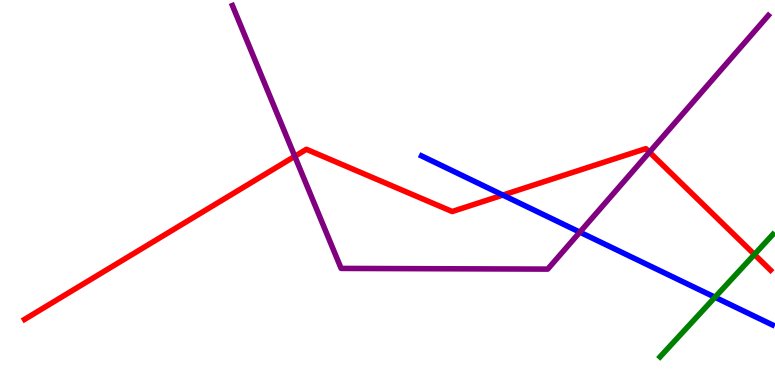[{'lines': ['blue', 'red'], 'intersections': [{'x': 6.49, 'y': 4.93}]}, {'lines': ['green', 'red'], 'intersections': [{'x': 9.73, 'y': 3.39}]}, {'lines': ['purple', 'red'], 'intersections': [{'x': 3.8, 'y': 5.94}, {'x': 8.38, 'y': 6.05}]}, {'lines': ['blue', 'green'], 'intersections': [{'x': 9.23, 'y': 2.28}]}, {'lines': ['blue', 'purple'], 'intersections': [{'x': 7.48, 'y': 3.97}]}, {'lines': ['green', 'purple'], 'intersections': []}]